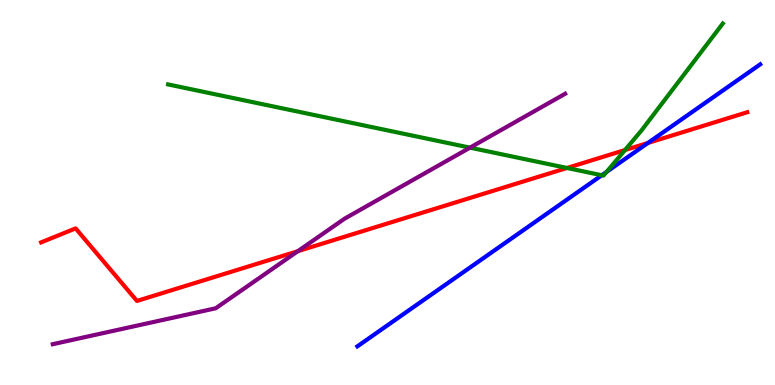[{'lines': ['blue', 'red'], 'intersections': [{'x': 8.36, 'y': 6.29}]}, {'lines': ['green', 'red'], 'intersections': [{'x': 7.32, 'y': 5.64}, {'x': 8.06, 'y': 6.1}]}, {'lines': ['purple', 'red'], 'intersections': [{'x': 3.84, 'y': 3.48}]}, {'lines': ['blue', 'green'], 'intersections': [{'x': 7.76, 'y': 5.45}, {'x': 7.83, 'y': 5.53}]}, {'lines': ['blue', 'purple'], 'intersections': []}, {'lines': ['green', 'purple'], 'intersections': [{'x': 6.06, 'y': 6.16}]}]